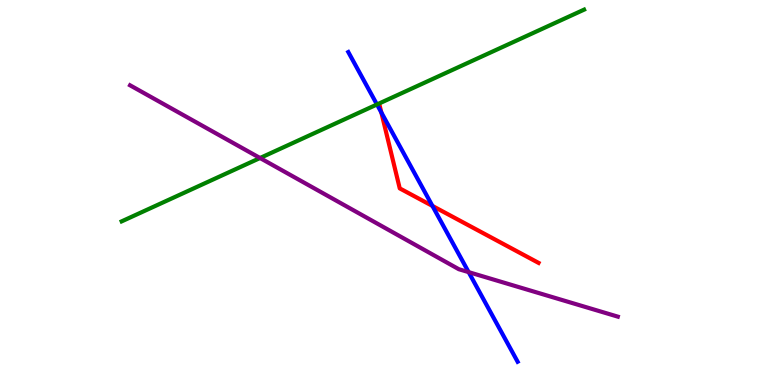[{'lines': ['blue', 'red'], 'intersections': [{'x': 4.92, 'y': 7.08}, {'x': 5.58, 'y': 4.65}]}, {'lines': ['green', 'red'], 'intersections': []}, {'lines': ['purple', 'red'], 'intersections': []}, {'lines': ['blue', 'green'], 'intersections': [{'x': 4.86, 'y': 7.29}]}, {'lines': ['blue', 'purple'], 'intersections': [{'x': 6.05, 'y': 2.93}]}, {'lines': ['green', 'purple'], 'intersections': [{'x': 3.36, 'y': 5.9}]}]